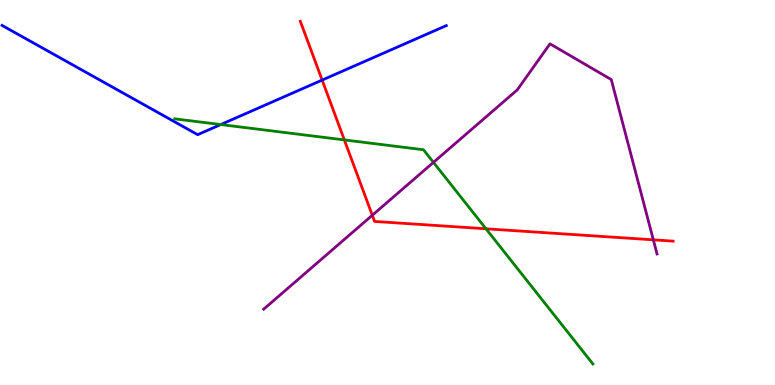[{'lines': ['blue', 'red'], 'intersections': [{'x': 4.16, 'y': 7.92}]}, {'lines': ['green', 'red'], 'intersections': [{'x': 4.44, 'y': 6.37}, {'x': 6.27, 'y': 4.06}]}, {'lines': ['purple', 'red'], 'intersections': [{'x': 4.8, 'y': 4.41}, {'x': 8.43, 'y': 3.77}]}, {'lines': ['blue', 'green'], 'intersections': [{'x': 2.85, 'y': 6.76}]}, {'lines': ['blue', 'purple'], 'intersections': []}, {'lines': ['green', 'purple'], 'intersections': [{'x': 5.59, 'y': 5.78}]}]